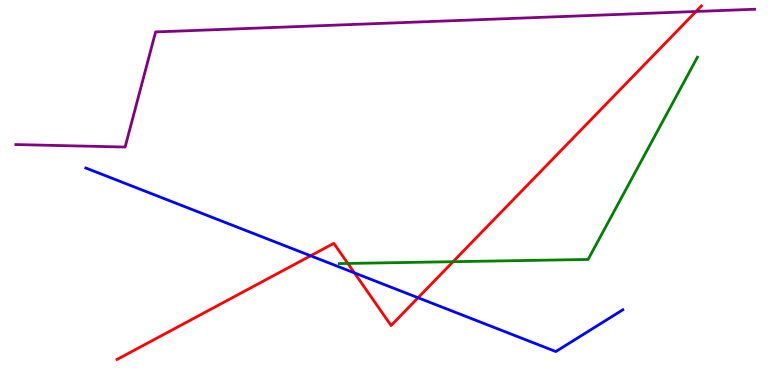[{'lines': ['blue', 'red'], 'intersections': [{'x': 4.01, 'y': 3.36}, {'x': 4.57, 'y': 2.91}, {'x': 5.39, 'y': 2.27}]}, {'lines': ['green', 'red'], 'intersections': [{'x': 4.49, 'y': 3.16}, {'x': 5.85, 'y': 3.2}]}, {'lines': ['purple', 'red'], 'intersections': [{'x': 8.98, 'y': 9.7}]}, {'lines': ['blue', 'green'], 'intersections': []}, {'lines': ['blue', 'purple'], 'intersections': []}, {'lines': ['green', 'purple'], 'intersections': []}]